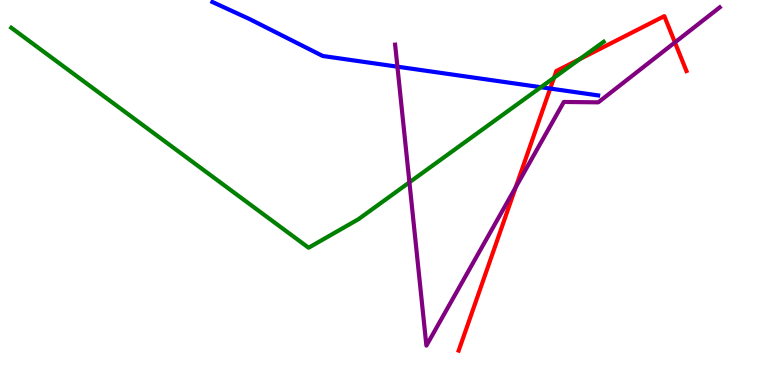[{'lines': ['blue', 'red'], 'intersections': [{'x': 7.1, 'y': 7.7}]}, {'lines': ['green', 'red'], 'intersections': [{'x': 7.15, 'y': 7.98}, {'x': 7.48, 'y': 8.46}]}, {'lines': ['purple', 'red'], 'intersections': [{'x': 6.66, 'y': 5.14}, {'x': 8.71, 'y': 8.9}]}, {'lines': ['blue', 'green'], 'intersections': [{'x': 6.98, 'y': 7.73}]}, {'lines': ['blue', 'purple'], 'intersections': [{'x': 5.13, 'y': 8.27}]}, {'lines': ['green', 'purple'], 'intersections': [{'x': 5.28, 'y': 5.26}]}]